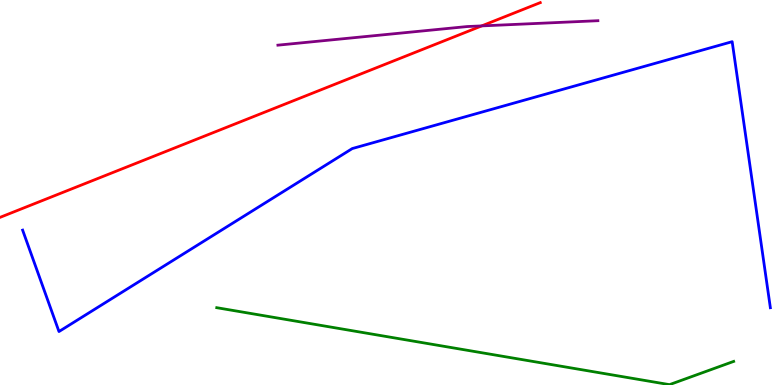[{'lines': ['blue', 'red'], 'intersections': []}, {'lines': ['green', 'red'], 'intersections': []}, {'lines': ['purple', 'red'], 'intersections': [{'x': 6.22, 'y': 9.33}]}, {'lines': ['blue', 'green'], 'intersections': []}, {'lines': ['blue', 'purple'], 'intersections': []}, {'lines': ['green', 'purple'], 'intersections': []}]